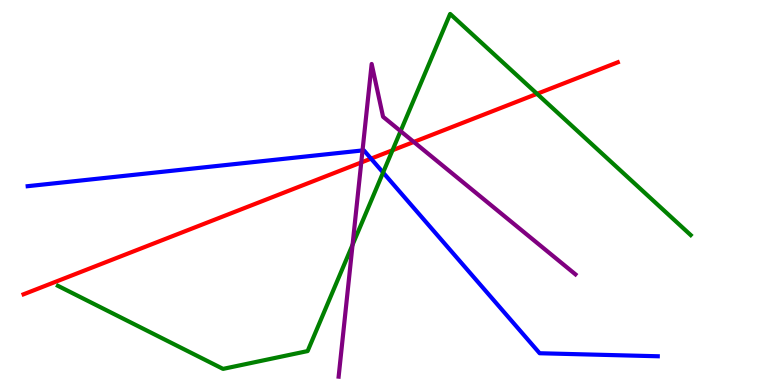[{'lines': ['blue', 'red'], 'intersections': [{'x': 4.79, 'y': 5.88}]}, {'lines': ['green', 'red'], 'intersections': [{'x': 5.06, 'y': 6.1}, {'x': 6.93, 'y': 7.56}]}, {'lines': ['purple', 'red'], 'intersections': [{'x': 4.66, 'y': 5.78}, {'x': 5.34, 'y': 6.31}]}, {'lines': ['blue', 'green'], 'intersections': [{'x': 4.94, 'y': 5.52}]}, {'lines': ['blue', 'purple'], 'intersections': [{'x': 4.68, 'y': 6.09}]}, {'lines': ['green', 'purple'], 'intersections': [{'x': 4.55, 'y': 3.64}, {'x': 5.17, 'y': 6.59}]}]